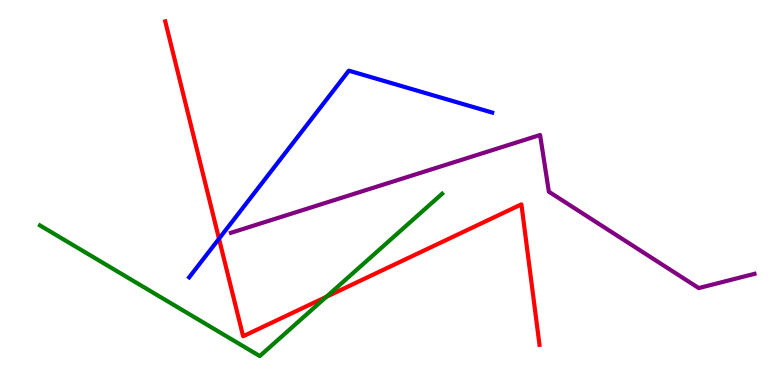[{'lines': ['blue', 'red'], 'intersections': [{'x': 2.83, 'y': 3.8}]}, {'lines': ['green', 'red'], 'intersections': [{'x': 4.21, 'y': 2.29}]}, {'lines': ['purple', 'red'], 'intersections': []}, {'lines': ['blue', 'green'], 'intersections': []}, {'lines': ['blue', 'purple'], 'intersections': []}, {'lines': ['green', 'purple'], 'intersections': []}]